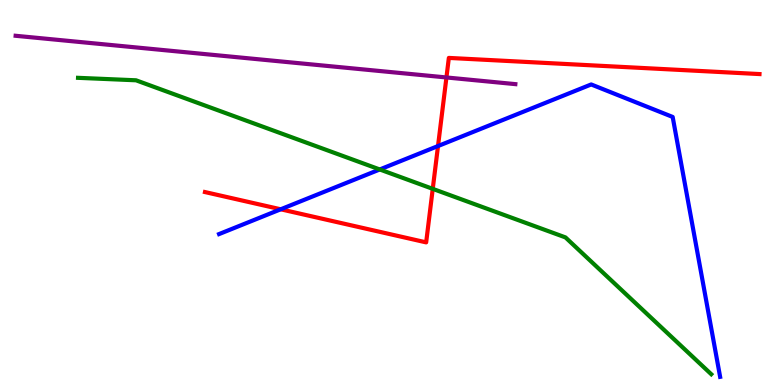[{'lines': ['blue', 'red'], 'intersections': [{'x': 3.62, 'y': 4.56}, {'x': 5.65, 'y': 6.21}]}, {'lines': ['green', 'red'], 'intersections': [{'x': 5.58, 'y': 5.09}]}, {'lines': ['purple', 'red'], 'intersections': [{'x': 5.76, 'y': 7.99}]}, {'lines': ['blue', 'green'], 'intersections': [{'x': 4.9, 'y': 5.6}]}, {'lines': ['blue', 'purple'], 'intersections': []}, {'lines': ['green', 'purple'], 'intersections': []}]